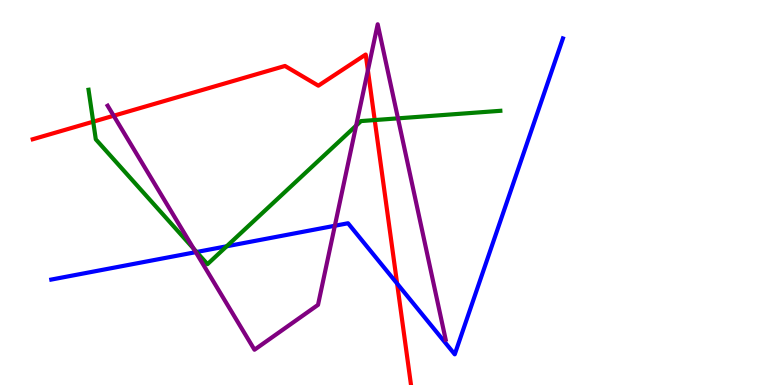[{'lines': ['blue', 'red'], 'intersections': [{'x': 5.12, 'y': 2.64}]}, {'lines': ['green', 'red'], 'intersections': [{'x': 1.2, 'y': 6.84}, {'x': 4.83, 'y': 6.88}]}, {'lines': ['purple', 'red'], 'intersections': [{'x': 1.47, 'y': 6.99}, {'x': 4.75, 'y': 8.17}]}, {'lines': ['blue', 'green'], 'intersections': [{'x': 2.54, 'y': 3.45}, {'x': 2.92, 'y': 3.6}]}, {'lines': ['blue', 'purple'], 'intersections': [{'x': 2.53, 'y': 3.45}, {'x': 4.32, 'y': 4.14}]}, {'lines': ['green', 'purple'], 'intersections': [{'x': 2.5, 'y': 3.54}, {'x': 4.6, 'y': 6.74}, {'x': 5.14, 'y': 6.93}]}]